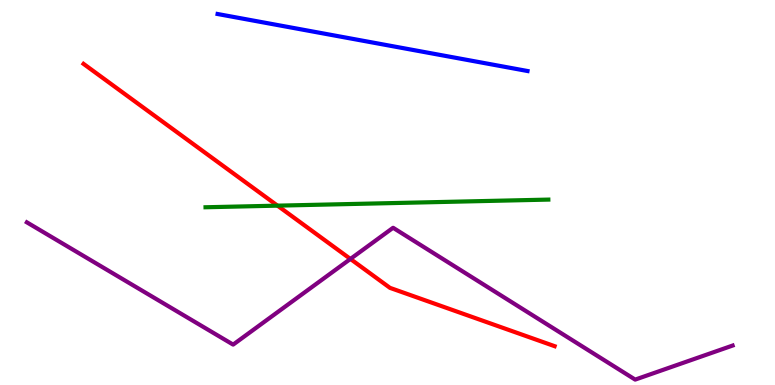[{'lines': ['blue', 'red'], 'intersections': []}, {'lines': ['green', 'red'], 'intersections': [{'x': 3.58, 'y': 4.66}]}, {'lines': ['purple', 'red'], 'intersections': [{'x': 4.52, 'y': 3.27}]}, {'lines': ['blue', 'green'], 'intersections': []}, {'lines': ['blue', 'purple'], 'intersections': []}, {'lines': ['green', 'purple'], 'intersections': []}]